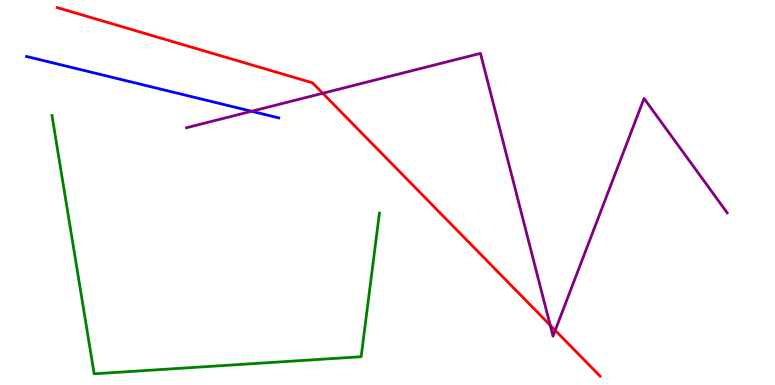[{'lines': ['blue', 'red'], 'intersections': []}, {'lines': ['green', 'red'], 'intersections': []}, {'lines': ['purple', 'red'], 'intersections': [{'x': 4.16, 'y': 7.58}, {'x': 7.1, 'y': 1.55}, {'x': 7.16, 'y': 1.42}]}, {'lines': ['blue', 'green'], 'intersections': []}, {'lines': ['blue', 'purple'], 'intersections': [{'x': 3.25, 'y': 7.11}]}, {'lines': ['green', 'purple'], 'intersections': []}]